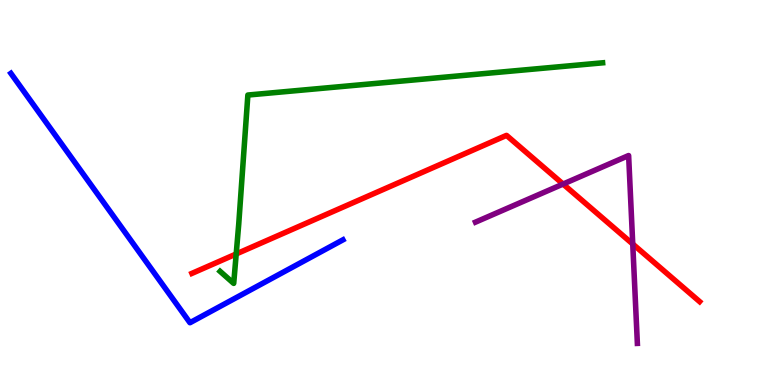[{'lines': ['blue', 'red'], 'intersections': []}, {'lines': ['green', 'red'], 'intersections': [{'x': 3.05, 'y': 3.4}]}, {'lines': ['purple', 'red'], 'intersections': [{'x': 7.27, 'y': 5.22}, {'x': 8.16, 'y': 3.66}]}, {'lines': ['blue', 'green'], 'intersections': []}, {'lines': ['blue', 'purple'], 'intersections': []}, {'lines': ['green', 'purple'], 'intersections': []}]